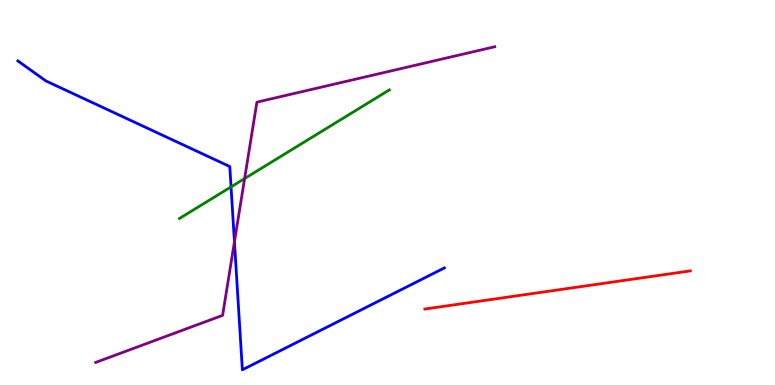[{'lines': ['blue', 'red'], 'intersections': []}, {'lines': ['green', 'red'], 'intersections': []}, {'lines': ['purple', 'red'], 'intersections': []}, {'lines': ['blue', 'green'], 'intersections': [{'x': 2.98, 'y': 5.15}]}, {'lines': ['blue', 'purple'], 'intersections': [{'x': 3.02, 'y': 3.72}]}, {'lines': ['green', 'purple'], 'intersections': [{'x': 3.16, 'y': 5.36}]}]